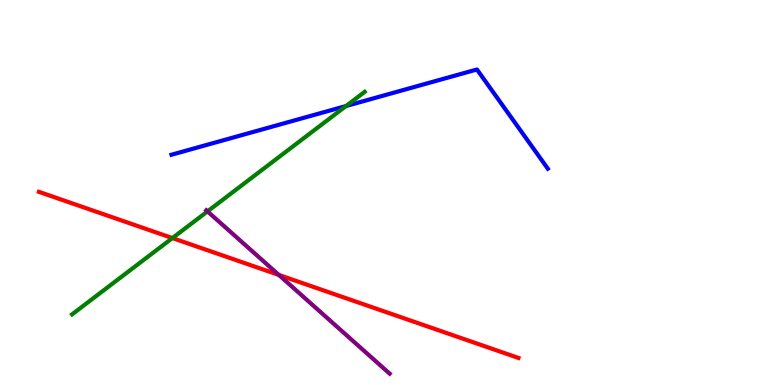[{'lines': ['blue', 'red'], 'intersections': []}, {'lines': ['green', 'red'], 'intersections': [{'x': 2.22, 'y': 3.82}]}, {'lines': ['purple', 'red'], 'intersections': [{'x': 3.6, 'y': 2.86}]}, {'lines': ['blue', 'green'], 'intersections': [{'x': 4.47, 'y': 7.25}]}, {'lines': ['blue', 'purple'], 'intersections': []}, {'lines': ['green', 'purple'], 'intersections': [{'x': 2.68, 'y': 4.51}]}]